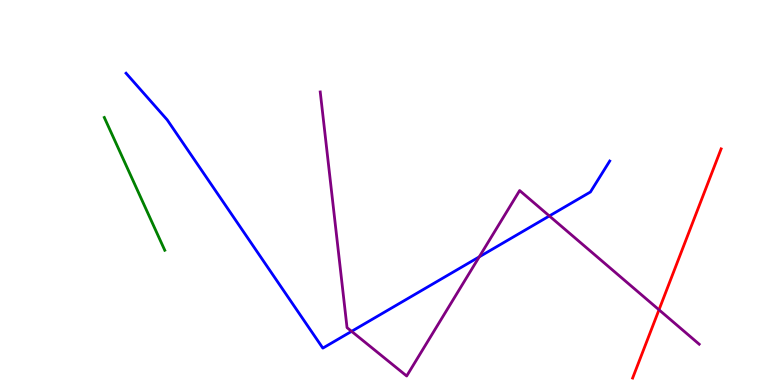[{'lines': ['blue', 'red'], 'intersections': []}, {'lines': ['green', 'red'], 'intersections': []}, {'lines': ['purple', 'red'], 'intersections': [{'x': 8.5, 'y': 1.95}]}, {'lines': ['blue', 'green'], 'intersections': []}, {'lines': ['blue', 'purple'], 'intersections': [{'x': 4.54, 'y': 1.39}, {'x': 6.18, 'y': 3.33}, {'x': 7.09, 'y': 4.39}]}, {'lines': ['green', 'purple'], 'intersections': []}]